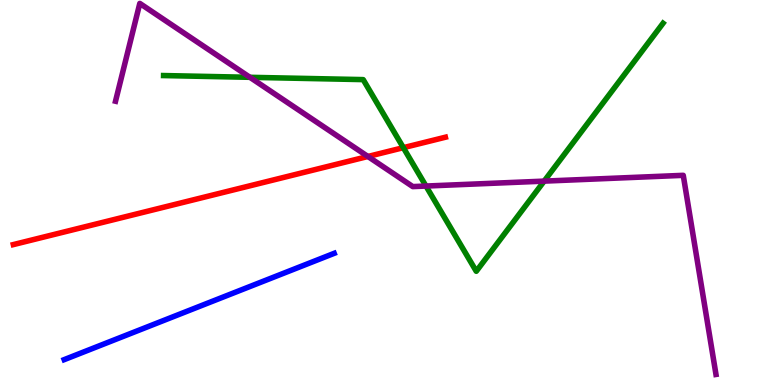[{'lines': ['blue', 'red'], 'intersections': []}, {'lines': ['green', 'red'], 'intersections': [{'x': 5.2, 'y': 6.16}]}, {'lines': ['purple', 'red'], 'intersections': [{'x': 4.75, 'y': 5.94}]}, {'lines': ['blue', 'green'], 'intersections': []}, {'lines': ['blue', 'purple'], 'intersections': []}, {'lines': ['green', 'purple'], 'intersections': [{'x': 3.22, 'y': 7.99}, {'x': 5.5, 'y': 5.17}, {'x': 7.02, 'y': 5.3}]}]